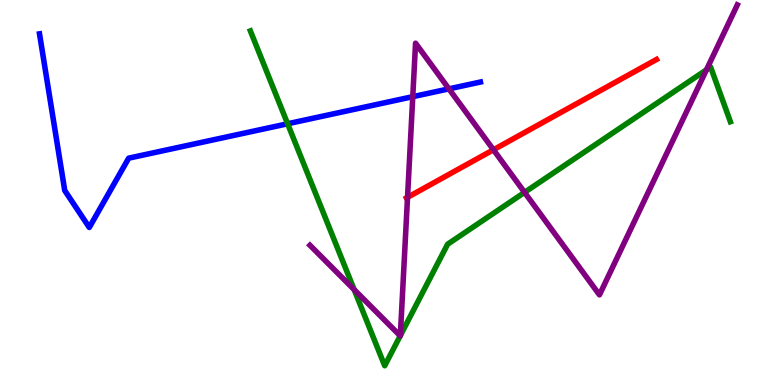[{'lines': ['blue', 'red'], 'intersections': []}, {'lines': ['green', 'red'], 'intersections': []}, {'lines': ['purple', 'red'], 'intersections': [{'x': 5.26, 'y': 4.87}, {'x': 6.37, 'y': 6.11}]}, {'lines': ['blue', 'green'], 'intersections': [{'x': 3.71, 'y': 6.79}]}, {'lines': ['blue', 'purple'], 'intersections': [{'x': 5.33, 'y': 7.49}, {'x': 5.79, 'y': 7.69}]}, {'lines': ['green', 'purple'], 'intersections': [{'x': 4.57, 'y': 2.48}, {'x': 5.16, 'y': 1.28}, {'x': 5.17, 'y': 1.28}, {'x': 6.77, 'y': 5.0}, {'x': 9.12, 'y': 8.19}]}]